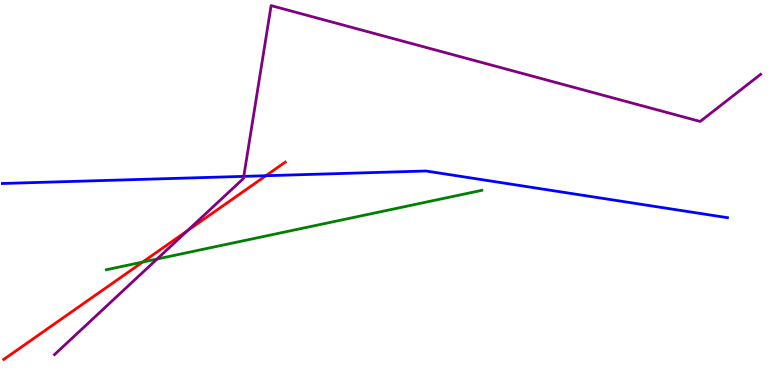[{'lines': ['blue', 'red'], 'intersections': [{'x': 3.43, 'y': 5.44}]}, {'lines': ['green', 'red'], 'intersections': [{'x': 1.84, 'y': 3.19}]}, {'lines': ['purple', 'red'], 'intersections': [{'x': 2.42, 'y': 4.01}]}, {'lines': ['blue', 'green'], 'intersections': []}, {'lines': ['blue', 'purple'], 'intersections': [{'x': 3.15, 'y': 5.42}]}, {'lines': ['green', 'purple'], 'intersections': [{'x': 2.03, 'y': 3.27}]}]